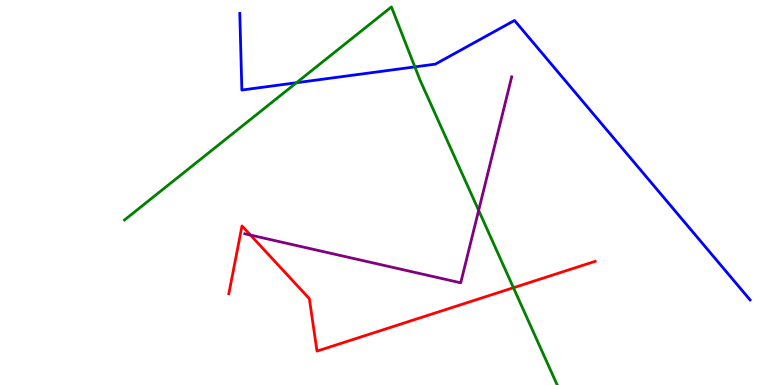[{'lines': ['blue', 'red'], 'intersections': []}, {'lines': ['green', 'red'], 'intersections': [{'x': 6.63, 'y': 2.53}]}, {'lines': ['purple', 'red'], 'intersections': [{'x': 3.23, 'y': 3.89}]}, {'lines': ['blue', 'green'], 'intersections': [{'x': 3.83, 'y': 7.85}, {'x': 5.35, 'y': 8.26}]}, {'lines': ['blue', 'purple'], 'intersections': []}, {'lines': ['green', 'purple'], 'intersections': [{'x': 6.18, 'y': 4.54}]}]